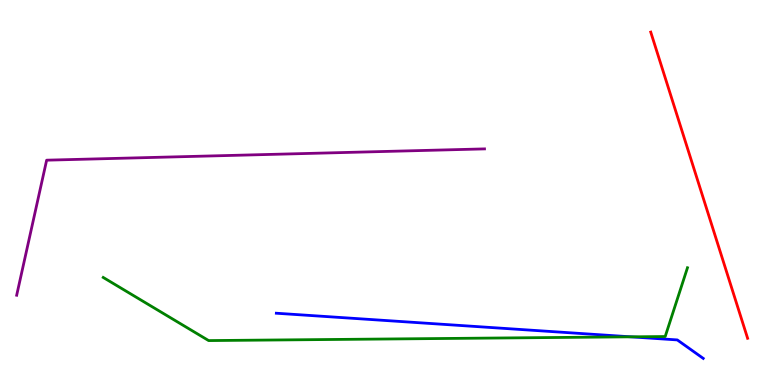[{'lines': ['blue', 'red'], 'intersections': []}, {'lines': ['green', 'red'], 'intersections': []}, {'lines': ['purple', 'red'], 'intersections': []}, {'lines': ['blue', 'green'], 'intersections': [{'x': 8.14, 'y': 1.25}]}, {'lines': ['blue', 'purple'], 'intersections': []}, {'lines': ['green', 'purple'], 'intersections': []}]